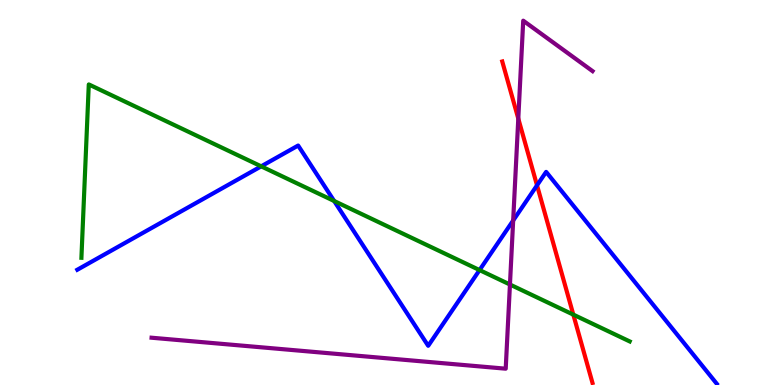[{'lines': ['blue', 'red'], 'intersections': [{'x': 6.93, 'y': 5.19}]}, {'lines': ['green', 'red'], 'intersections': [{'x': 7.4, 'y': 1.83}]}, {'lines': ['purple', 'red'], 'intersections': [{'x': 6.69, 'y': 6.92}]}, {'lines': ['blue', 'green'], 'intersections': [{'x': 3.37, 'y': 5.68}, {'x': 4.31, 'y': 4.78}, {'x': 6.19, 'y': 2.98}]}, {'lines': ['blue', 'purple'], 'intersections': [{'x': 6.62, 'y': 4.27}]}, {'lines': ['green', 'purple'], 'intersections': [{'x': 6.58, 'y': 2.61}]}]